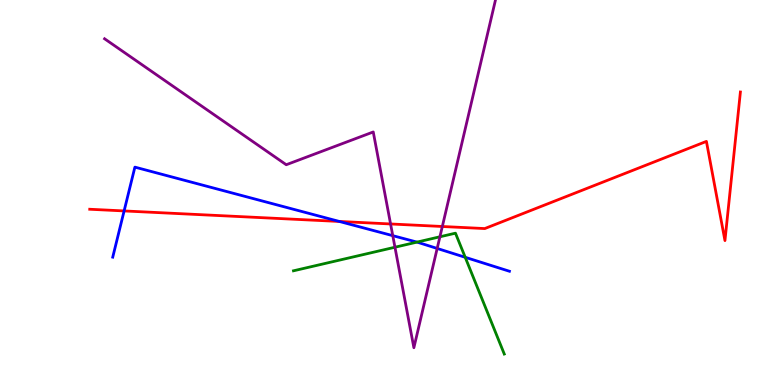[{'lines': ['blue', 'red'], 'intersections': [{'x': 1.6, 'y': 4.52}, {'x': 4.38, 'y': 4.25}]}, {'lines': ['green', 'red'], 'intersections': []}, {'lines': ['purple', 'red'], 'intersections': [{'x': 5.04, 'y': 4.18}, {'x': 5.71, 'y': 4.12}]}, {'lines': ['blue', 'green'], 'intersections': [{'x': 5.38, 'y': 3.71}, {'x': 6.0, 'y': 3.32}]}, {'lines': ['blue', 'purple'], 'intersections': [{'x': 5.07, 'y': 3.88}, {'x': 5.64, 'y': 3.55}]}, {'lines': ['green', 'purple'], 'intersections': [{'x': 5.1, 'y': 3.58}, {'x': 5.68, 'y': 3.85}]}]